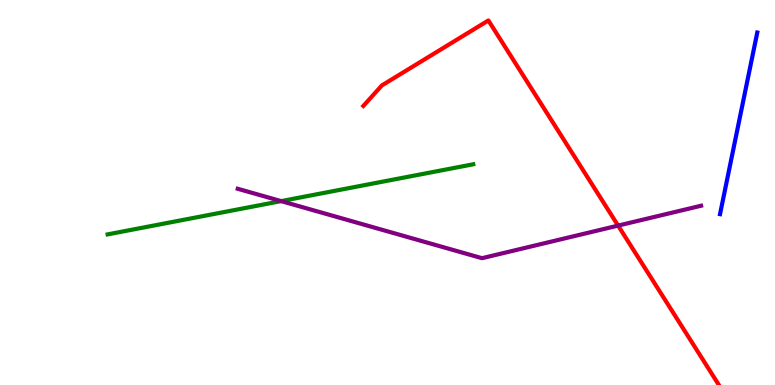[{'lines': ['blue', 'red'], 'intersections': []}, {'lines': ['green', 'red'], 'intersections': []}, {'lines': ['purple', 'red'], 'intersections': [{'x': 7.98, 'y': 4.14}]}, {'lines': ['blue', 'green'], 'intersections': []}, {'lines': ['blue', 'purple'], 'intersections': []}, {'lines': ['green', 'purple'], 'intersections': [{'x': 3.63, 'y': 4.78}]}]